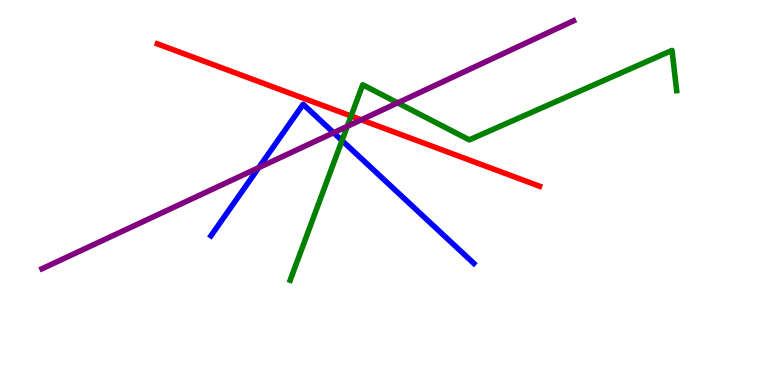[{'lines': ['blue', 'red'], 'intersections': []}, {'lines': ['green', 'red'], 'intersections': [{'x': 4.53, 'y': 6.99}]}, {'lines': ['purple', 'red'], 'intersections': [{'x': 4.66, 'y': 6.89}]}, {'lines': ['blue', 'green'], 'intersections': [{'x': 4.41, 'y': 6.35}]}, {'lines': ['blue', 'purple'], 'intersections': [{'x': 3.34, 'y': 5.65}, {'x': 4.3, 'y': 6.55}]}, {'lines': ['green', 'purple'], 'intersections': [{'x': 4.48, 'y': 6.72}, {'x': 5.13, 'y': 7.33}]}]